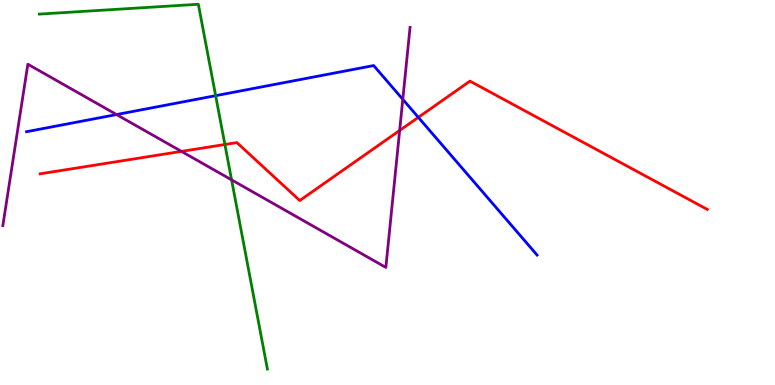[{'lines': ['blue', 'red'], 'intersections': [{'x': 5.4, 'y': 6.95}]}, {'lines': ['green', 'red'], 'intersections': [{'x': 2.9, 'y': 6.25}]}, {'lines': ['purple', 'red'], 'intersections': [{'x': 2.34, 'y': 6.07}, {'x': 5.16, 'y': 6.61}]}, {'lines': ['blue', 'green'], 'intersections': [{'x': 2.78, 'y': 7.51}]}, {'lines': ['blue', 'purple'], 'intersections': [{'x': 1.5, 'y': 7.02}, {'x': 5.2, 'y': 7.42}]}, {'lines': ['green', 'purple'], 'intersections': [{'x': 2.99, 'y': 5.33}]}]